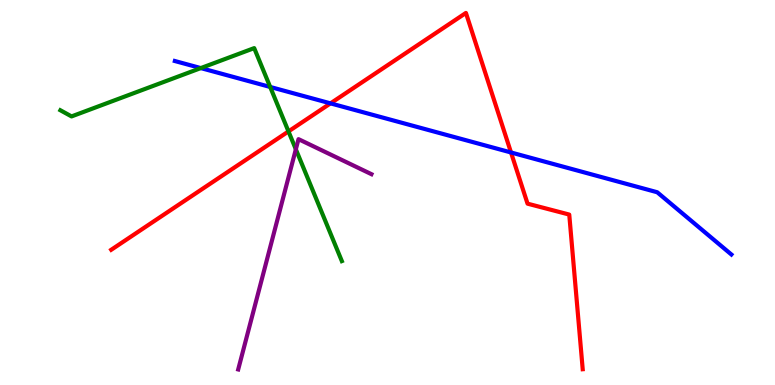[{'lines': ['blue', 'red'], 'intersections': [{'x': 4.26, 'y': 7.32}, {'x': 6.59, 'y': 6.04}]}, {'lines': ['green', 'red'], 'intersections': [{'x': 3.72, 'y': 6.59}]}, {'lines': ['purple', 'red'], 'intersections': []}, {'lines': ['blue', 'green'], 'intersections': [{'x': 2.59, 'y': 8.23}, {'x': 3.49, 'y': 7.74}]}, {'lines': ['blue', 'purple'], 'intersections': []}, {'lines': ['green', 'purple'], 'intersections': [{'x': 3.82, 'y': 6.12}]}]